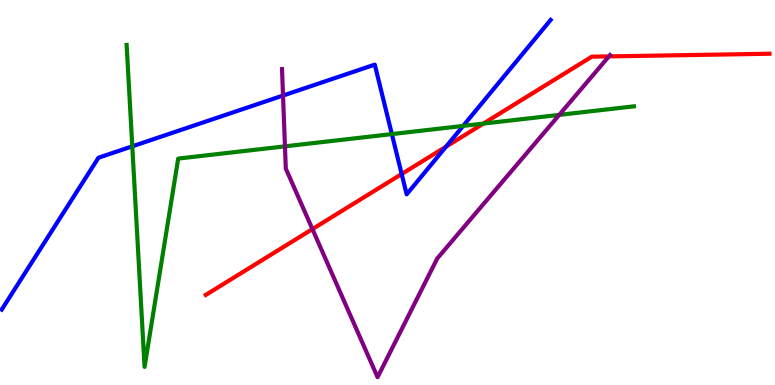[{'lines': ['blue', 'red'], 'intersections': [{'x': 5.18, 'y': 5.48}, {'x': 5.76, 'y': 6.19}]}, {'lines': ['green', 'red'], 'intersections': [{'x': 6.24, 'y': 6.79}]}, {'lines': ['purple', 'red'], 'intersections': [{'x': 4.03, 'y': 4.05}, {'x': 7.86, 'y': 8.54}]}, {'lines': ['blue', 'green'], 'intersections': [{'x': 1.71, 'y': 6.2}, {'x': 5.06, 'y': 6.52}, {'x': 5.98, 'y': 6.73}]}, {'lines': ['blue', 'purple'], 'intersections': [{'x': 3.65, 'y': 7.52}]}, {'lines': ['green', 'purple'], 'intersections': [{'x': 3.68, 'y': 6.2}, {'x': 7.22, 'y': 7.02}]}]